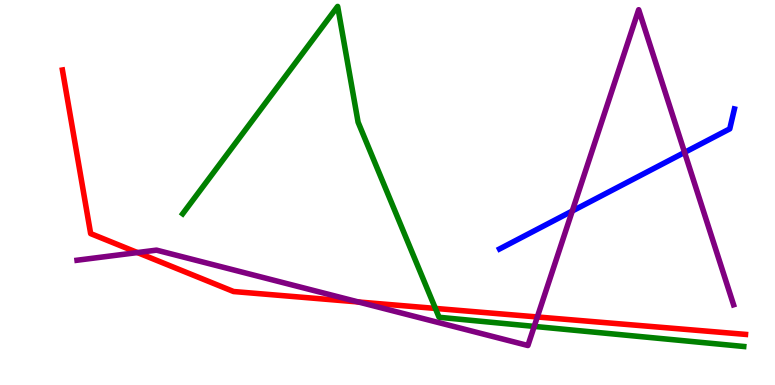[{'lines': ['blue', 'red'], 'intersections': []}, {'lines': ['green', 'red'], 'intersections': [{'x': 5.62, 'y': 1.99}]}, {'lines': ['purple', 'red'], 'intersections': [{'x': 1.77, 'y': 3.44}, {'x': 4.62, 'y': 2.16}, {'x': 6.93, 'y': 1.77}]}, {'lines': ['blue', 'green'], 'intersections': []}, {'lines': ['blue', 'purple'], 'intersections': [{'x': 7.38, 'y': 4.52}, {'x': 8.83, 'y': 6.04}]}, {'lines': ['green', 'purple'], 'intersections': [{'x': 6.89, 'y': 1.52}]}]